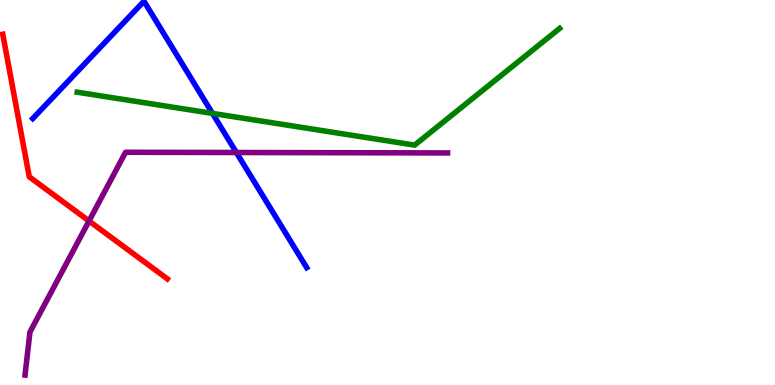[{'lines': ['blue', 'red'], 'intersections': []}, {'lines': ['green', 'red'], 'intersections': []}, {'lines': ['purple', 'red'], 'intersections': [{'x': 1.15, 'y': 4.26}]}, {'lines': ['blue', 'green'], 'intersections': [{'x': 2.74, 'y': 7.05}]}, {'lines': ['blue', 'purple'], 'intersections': [{'x': 3.05, 'y': 6.04}]}, {'lines': ['green', 'purple'], 'intersections': []}]